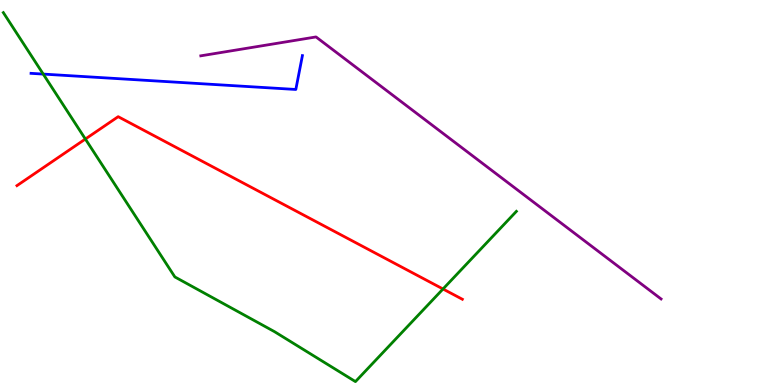[{'lines': ['blue', 'red'], 'intersections': []}, {'lines': ['green', 'red'], 'intersections': [{'x': 1.1, 'y': 6.39}, {'x': 5.72, 'y': 2.49}]}, {'lines': ['purple', 'red'], 'intersections': []}, {'lines': ['blue', 'green'], 'intersections': [{'x': 0.558, 'y': 8.08}]}, {'lines': ['blue', 'purple'], 'intersections': []}, {'lines': ['green', 'purple'], 'intersections': []}]